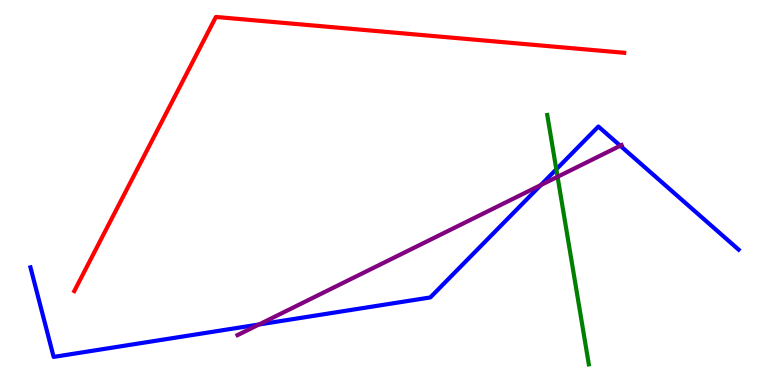[{'lines': ['blue', 'red'], 'intersections': []}, {'lines': ['green', 'red'], 'intersections': []}, {'lines': ['purple', 'red'], 'intersections': []}, {'lines': ['blue', 'green'], 'intersections': [{'x': 7.18, 'y': 5.6}]}, {'lines': ['blue', 'purple'], 'intersections': [{'x': 3.34, 'y': 1.57}, {'x': 6.98, 'y': 5.19}, {'x': 8.0, 'y': 6.21}]}, {'lines': ['green', 'purple'], 'intersections': [{'x': 7.19, 'y': 5.41}]}]